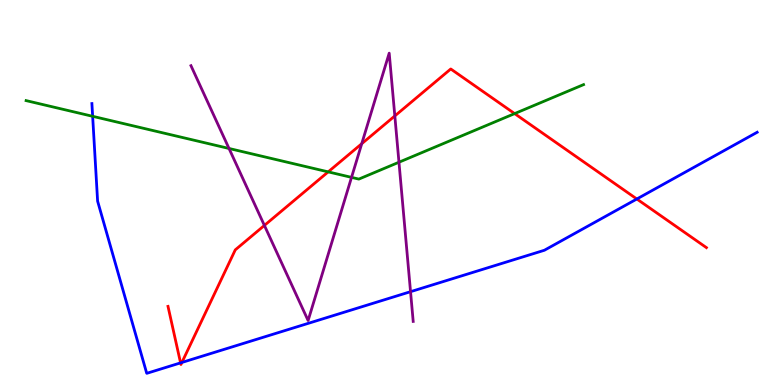[{'lines': ['blue', 'red'], 'intersections': [{'x': 2.33, 'y': 0.575}, {'x': 2.35, 'y': 0.586}, {'x': 8.22, 'y': 4.83}]}, {'lines': ['green', 'red'], 'intersections': [{'x': 4.23, 'y': 5.54}, {'x': 6.64, 'y': 7.05}]}, {'lines': ['purple', 'red'], 'intersections': [{'x': 3.41, 'y': 4.14}, {'x': 4.67, 'y': 6.27}, {'x': 5.09, 'y': 6.99}]}, {'lines': ['blue', 'green'], 'intersections': [{'x': 1.2, 'y': 6.98}]}, {'lines': ['blue', 'purple'], 'intersections': [{'x': 5.3, 'y': 2.42}]}, {'lines': ['green', 'purple'], 'intersections': [{'x': 2.96, 'y': 6.14}, {'x': 4.54, 'y': 5.39}, {'x': 5.15, 'y': 5.79}]}]